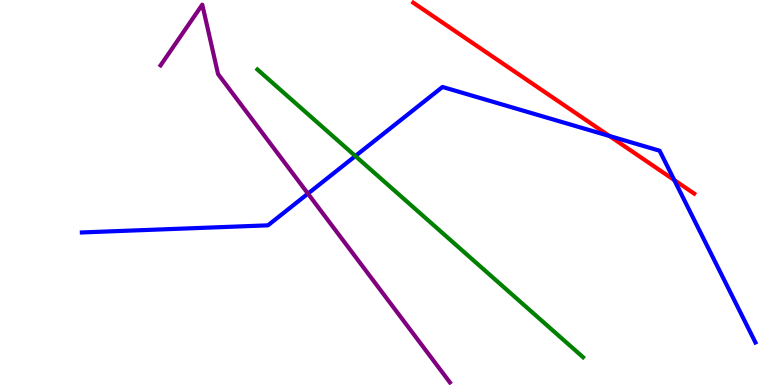[{'lines': ['blue', 'red'], 'intersections': [{'x': 7.86, 'y': 6.47}, {'x': 8.7, 'y': 5.32}]}, {'lines': ['green', 'red'], 'intersections': []}, {'lines': ['purple', 'red'], 'intersections': []}, {'lines': ['blue', 'green'], 'intersections': [{'x': 4.59, 'y': 5.95}]}, {'lines': ['blue', 'purple'], 'intersections': [{'x': 3.97, 'y': 4.97}]}, {'lines': ['green', 'purple'], 'intersections': []}]